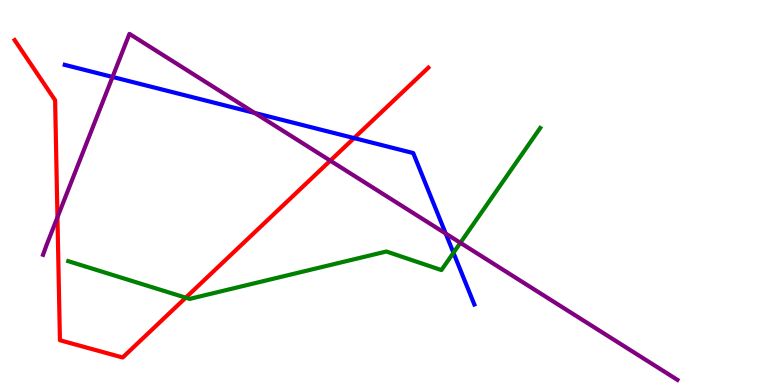[{'lines': ['blue', 'red'], 'intersections': [{'x': 4.57, 'y': 6.41}]}, {'lines': ['green', 'red'], 'intersections': [{'x': 2.4, 'y': 2.27}]}, {'lines': ['purple', 'red'], 'intersections': [{'x': 0.741, 'y': 4.36}, {'x': 4.26, 'y': 5.83}]}, {'lines': ['blue', 'green'], 'intersections': [{'x': 5.85, 'y': 3.43}]}, {'lines': ['blue', 'purple'], 'intersections': [{'x': 1.45, 'y': 8.0}, {'x': 3.29, 'y': 7.07}, {'x': 5.75, 'y': 3.93}]}, {'lines': ['green', 'purple'], 'intersections': [{'x': 5.94, 'y': 3.69}]}]